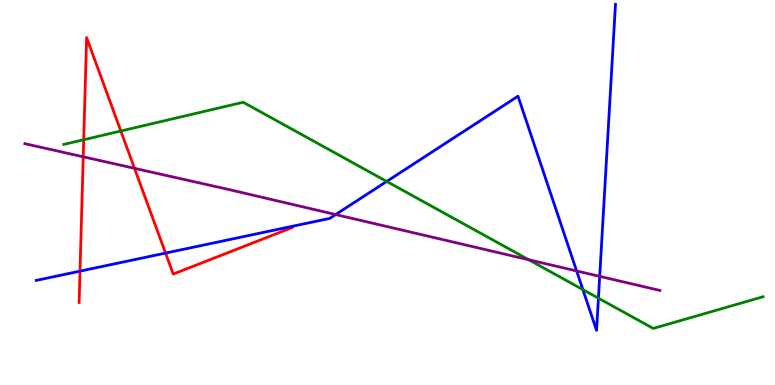[{'lines': ['blue', 'red'], 'intersections': [{'x': 1.03, 'y': 2.96}, {'x': 2.14, 'y': 3.43}]}, {'lines': ['green', 'red'], 'intersections': [{'x': 1.08, 'y': 6.37}, {'x': 1.56, 'y': 6.6}]}, {'lines': ['purple', 'red'], 'intersections': [{'x': 1.07, 'y': 5.93}, {'x': 1.74, 'y': 5.63}]}, {'lines': ['blue', 'green'], 'intersections': [{'x': 4.99, 'y': 5.29}, {'x': 7.52, 'y': 2.48}, {'x': 7.72, 'y': 2.25}]}, {'lines': ['blue', 'purple'], 'intersections': [{'x': 4.33, 'y': 4.43}, {'x': 7.44, 'y': 2.96}, {'x': 7.74, 'y': 2.82}]}, {'lines': ['green', 'purple'], 'intersections': [{'x': 6.82, 'y': 3.25}]}]